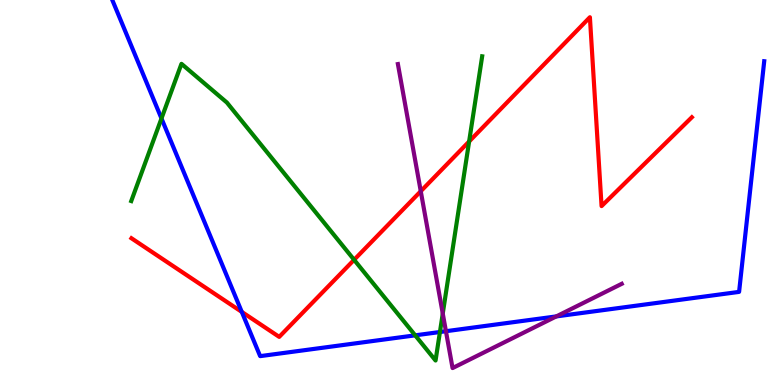[{'lines': ['blue', 'red'], 'intersections': [{'x': 3.12, 'y': 1.9}]}, {'lines': ['green', 'red'], 'intersections': [{'x': 4.57, 'y': 3.25}, {'x': 6.05, 'y': 6.33}]}, {'lines': ['purple', 'red'], 'intersections': [{'x': 5.43, 'y': 5.03}]}, {'lines': ['blue', 'green'], 'intersections': [{'x': 2.08, 'y': 6.92}, {'x': 5.36, 'y': 1.29}, {'x': 5.68, 'y': 1.38}]}, {'lines': ['blue', 'purple'], 'intersections': [{'x': 5.75, 'y': 1.4}, {'x': 7.18, 'y': 1.78}]}, {'lines': ['green', 'purple'], 'intersections': [{'x': 5.71, 'y': 1.86}]}]